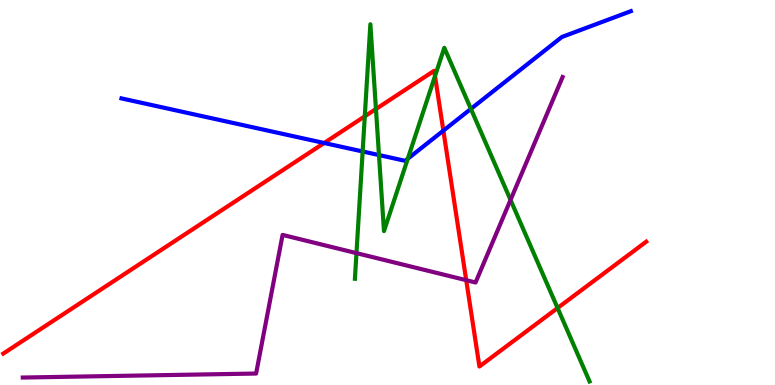[{'lines': ['blue', 'red'], 'intersections': [{'x': 4.18, 'y': 6.29}, {'x': 5.72, 'y': 6.61}]}, {'lines': ['green', 'red'], 'intersections': [{'x': 4.71, 'y': 6.98}, {'x': 4.85, 'y': 7.17}, {'x': 5.61, 'y': 8.03}, {'x': 7.19, 'y': 2.0}]}, {'lines': ['purple', 'red'], 'intersections': [{'x': 6.02, 'y': 2.72}]}, {'lines': ['blue', 'green'], 'intersections': [{'x': 4.68, 'y': 6.07}, {'x': 4.89, 'y': 5.97}, {'x': 5.26, 'y': 5.88}, {'x': 6.08, 'y': 7.17}]}, {'lines': ['blue', 'purple'], 'intersections': []}, {'lines': ['green', 'purple'], 'intersections': [{'x': 4.6, 'y': 3.43}, {'x': 6.59, 'y': 4.81}]}]